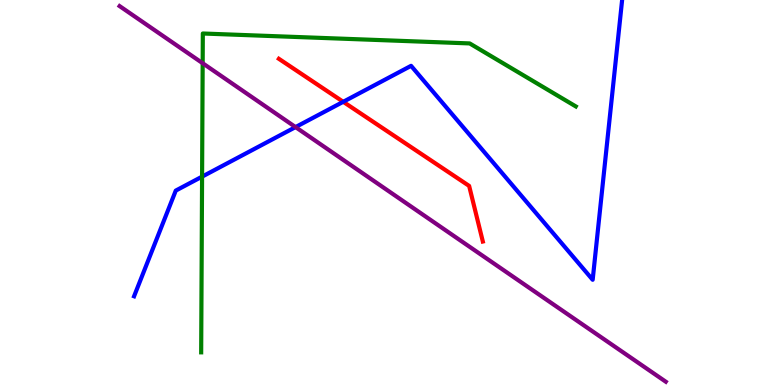[{'lines': ['blue', 'red'], 'intersections': [{'x': 4.43, 'y': 7.36}]}, {'lines': ['green', 'red'], 'intersections': []}, {'lines': ['purple', 'red'], 'intersections': []}, {'lines': ['blue', 'green'], 'intersections': [{'x': 2.61, 'y': 5.41}]}, {'lines': ['blue', 'purple'], 'intersections': [{'x': 3.81, 'y': 6.7}]}, {'lines': ['green', 'purple'], 'intersections': [{'x': 2.62, 'y': 8.36}]}]